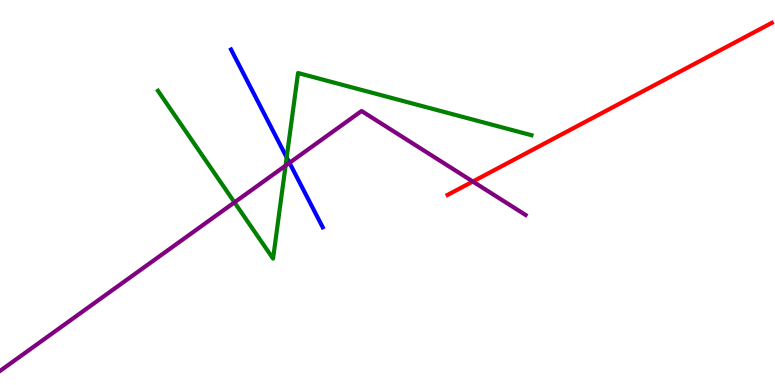[{'lines': ['blue', 'red'], 'intersections': []}, {'lines': ['green', 'red'], 'intersections': []}, {'lines': ['purple', 'red'], 'intersections': [{'x': 6.1, 'y': 5.28}]}, {'lines': ['blue', 'green'], 'intersections': [{'x': 3.7, 'y': 5.91}]}, {'lines': ['blue', 'purple'], 'intersections': [{'x': 3.74, 'y': 5.77}]}, {'lines': ['green', 'purple'], 'intersections': [{'x': 3.03, 'y': 4.74}, {'x': 3.68, 'y': 5.7}]}]